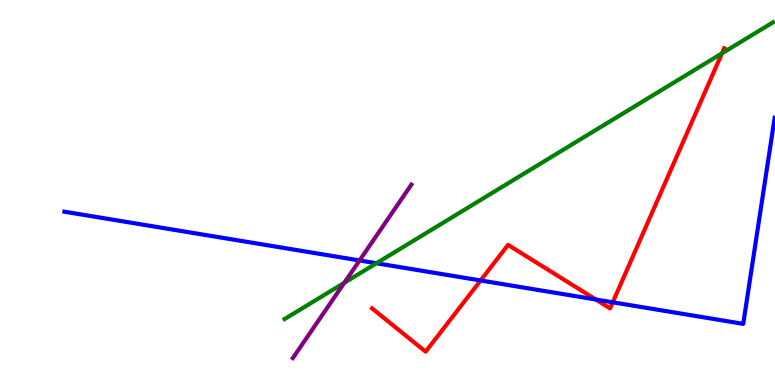[{'lines': ['blue', 'red'], 'intersections': [{'x': 6.2, 'y': 2.72}, {'x': 7.69, 'y': 2.22}, {'x': 7.91, 'y': 2.15}]}, {'lines': ['green', 'red'], 'intersections': [{'x': 9.32, 'y': 8.61}]}, {'lines': ['purple', 'red'], 'intersections': []}, {'lines': ['blue', 'green'], 'intersections': [{'x': 4.86, 'y': 3.16}]}, {'lines': ['blue', 'purple'], 'intersections': [{'x': 4.64, 'y': 3.23}]}, {'lines': ['green', 'purple'], 'intersections': [{'x': 4.44, 'y': 2.65}]}]